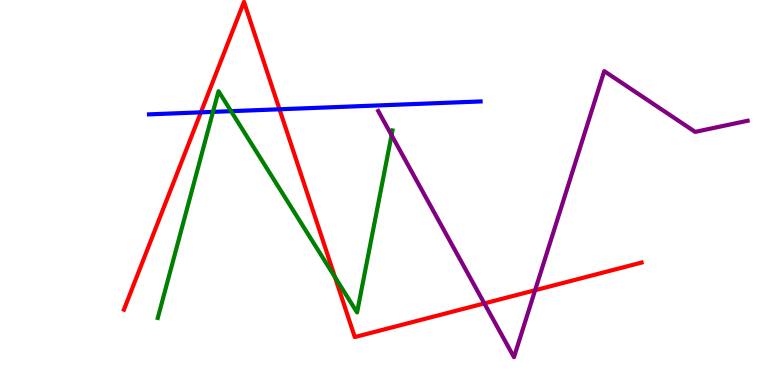[{'lines': ['blue', 'red'], 'intersections': [{'x': 2.59, 'y': 7.08}, {'x': 3.61, 'y': 7.16}]}, {'lines': ['green', 'red'], 'intersections': [{'x': 4.32, 'y': 2.8}]}, {'lines': ['purple', 'red'], 'intersections': [{'x': 6.25, 'y': 2.12}, {'x': 6.9, 'y': 2.46}]}, {'lines': ['blue', 'green'], 'intersections': [{'x': 2.75, 'y': 7.09}, {'x': 2.98, 'y': 7.11}]}, {'lines': ['blue', 'purple'], 'intersections': []}, {'lines': ['green', 'purple'], 'intersections': [{'x': 5.05, 'y': 6.49}]}]